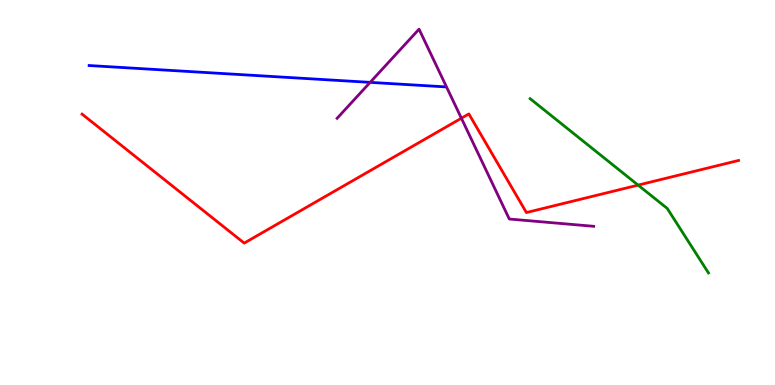[{'lines': ['blue', 'red'], 'intersections': []}, {'lines': ['green', 'red'], 'intersections': [{'x': 8.23, 'y': 5.19}]}, {'lines': ['purple', 'red'], 'intersections': [{'x': 5.95, 'y': 6.93}]}, {'lines': ['blue', 'green'], 'intersections': []}, {'lines': ['blue', 'purple'], 'intersections': [{'x': 4.78, 'y': 7.86}]}, {'lines': ['green', 'purple'], 'intersections': []}]